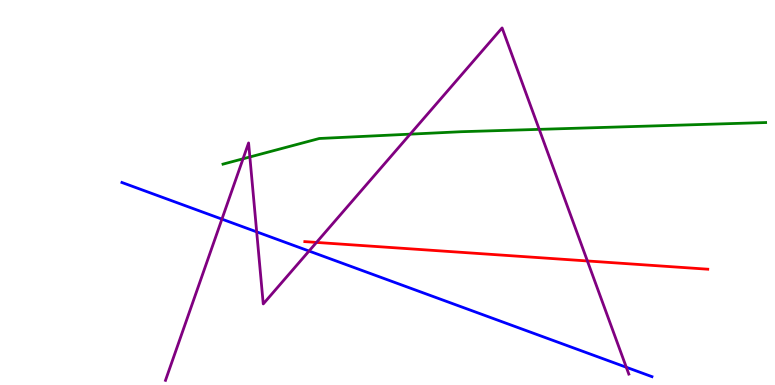[{'lines': ['blue', 'red'], 'intersections': []}, {'lines': ['green', 'red'], 'intersections': []}, {'lines': ['purple', 'red'], 'intersections': [{'x': 4.08, 'y': 3.7}, {'x': 7.58, 'y': 3.22}]}, {'lines': ['blue', 'green'], 'intersections': []}, {'lines': ['blue', 'purple'], 'intersections': [{'x': 2.86, 'y': 4.31}, {'x': 3.31, 'y': 3.98}, {'x': 3.99, 'y': 3.48}, {'x': 8.08, 'y': 0.461}]}, {'lines': ['green', 'purple'], 'intersections': [{'x': 3.14, 'y': 5.88}, {'x': 3.22, 'y': 5.92}, {'x': 5.29, 'y': 6.52}, {'x': 6.96, 'y': 6.64}]}]